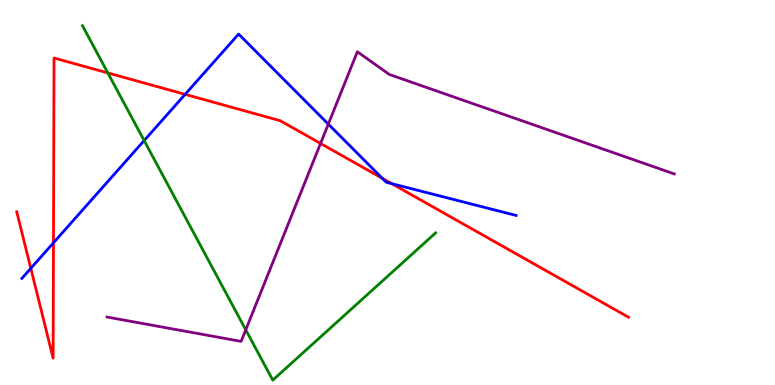[{'lines': ['blue', 'red'], 'intersections': [{'x': 0.398, 'y': 3.03}, {'x': 0.69, 'y': 3.69}, {'x': 2.39, 'y': 7.55}, {'x': 4.93, 'y': 5.37}, {'x': 5.06, 'y': 5.23}]}, {'lines': ['green', 'red'], 'intersections': [{'x': 1.39, 'y': 8.11}]}, {'lines': ['purple', 'red'], 'intersections': [{'x': 4.14, 'y': 6.27}]}, {'lines': ['blue', 'green'], 'intersections': [{'x': 1.86, 'y': 6.35}]}, {'lines': ['blue', 'purple'], 'intersections': [{'x': 4.24, 'y': 6.78}]}, {'lines': ['green', 'purple'], 'intersections': [{'x': 3.17, 'y': 1.43}]}]